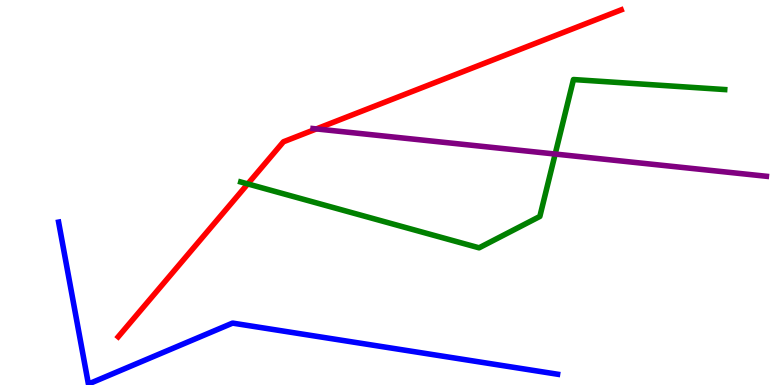[{'lines': ['blue', 'red'], 'intersections': []}, {'lines': ['green', 'red'], 'intersections': [{'x': 3.2, 'y': 5.22}]}, {'lines': ['purple', 'red'], 'intersections': [{'x': 4.08, 'y': 6.65}]}, {'lines': ['blue', 'green'], 'intersections': []}, {'lines': ['blue', 'purple'], 'intersections': []}, {'lines': ['green', 'purple'], 'intersections': [{'x': 7.16, 'y': 6.0}]}]